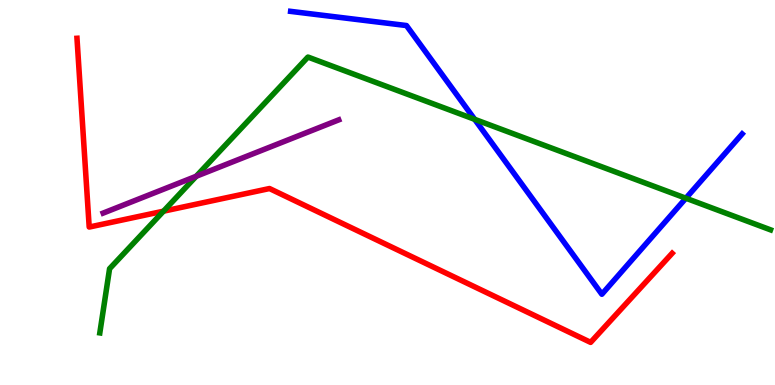[{'lines': ['blue', 'red'], 'intersections': []}, {'lines': ['green', 'red'], 'intersections': [{'x': 2.11, 'y': 4.51}]}, {'lines': ['purple', 'red'], 'intersections': []}, {'lines': ['blue', 'green'], 'intersections': [{'x': 6.12, 'y': 6.9}, {'x': 8.85, 'y': 4.85}]}, {'lines': ['blue', 'purple'], 'intersections': []}, {'lines': ['green', 'purple'], 'intersections': [{'x': 2.53, 'y': 5.42}]}]